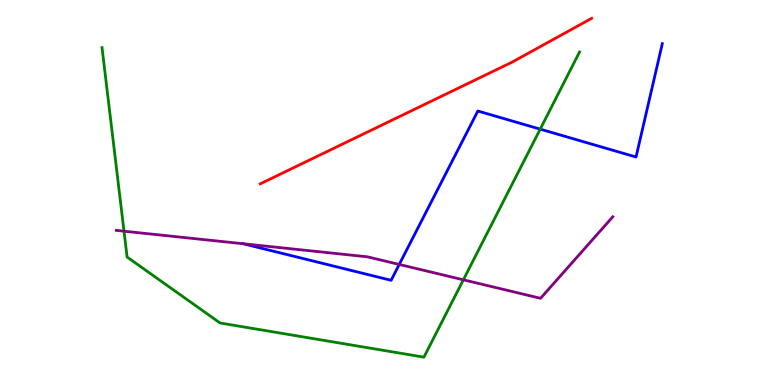[{'lines': ['blue', 'red'], 'intersections': []}, {'lines': ['green', 'red'], 'intersections': []}, {'lines': ['purple', 'red'], 'intersections': []}, {'lines': ['blue', 'green'], 'intersections': [{'x': 6.97, 'y': 6.65}]}, {'lines': ['blue', 'purple'], 'intersections': [{'x': 3.14, 'y': 3.67}, {'x': 5.15, 'y': 3.13}]}, {'lines': ['green', 'purple'], 'intersections': [{'x': 1.6, 'y': 3.99}, {'x': 5.98, 'y': 2.73}]}]